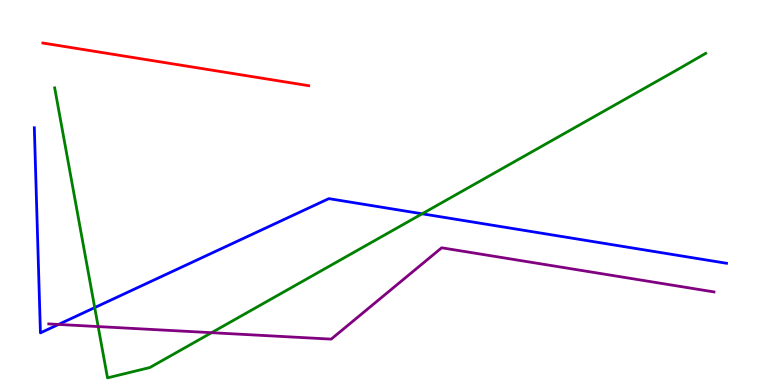[{'lines': ['blue', 'red'], 'intersections': []}, {'lines': ['green', 'red'], 'intersections': []}, {'lines': ['purple', 'red'], 'intersections': []}, {'lines': ['blue', 'green'], 'intersections': [{'x': 1.22, 'y': 2.01}, {'x': 5.45, 'y': 4.45}]}, {'lines': ['blue', 'purple'], 'intersections': [{'x': 0.755, 'y': 1.57}]}, {'lines': ['green', 'purple'], 'intersections': [{'x': 1.27, 'y': 1.52}, {'x': 2.73, 'y': 1.36}]}]